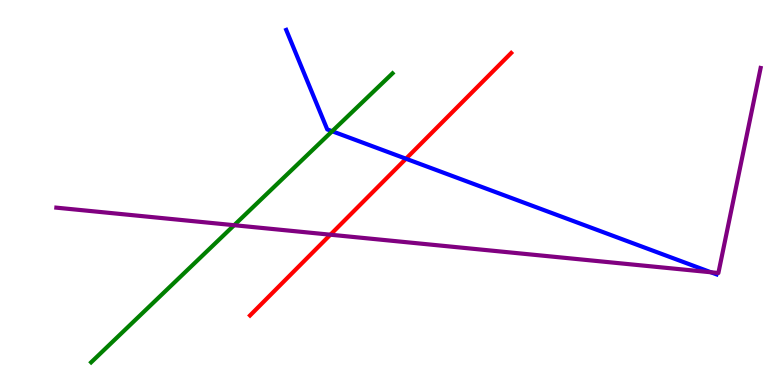[{'lines': ['blue', 'red'], 'intersections': [{'x': 5.24, 'y': 5.88}]}, {'lines': ['green', 'red'], 'intersections': []}, {'lines': ['purple', 'red'], 'intersections': [{'x': 4.26, 'y': 3.9}]}, {'lines': ['blue', 'green'], 'intersections': [{'x': 4.29, 'y': 6.59}]}, {'lines': ['blue', 'purple'], 'intersections': [{'x': 9.17, 'y': 2.93}]}, {'lines': ['green', 'purple'], 'intersections': [{'x': 3.02, 'y': 4.15}]}]